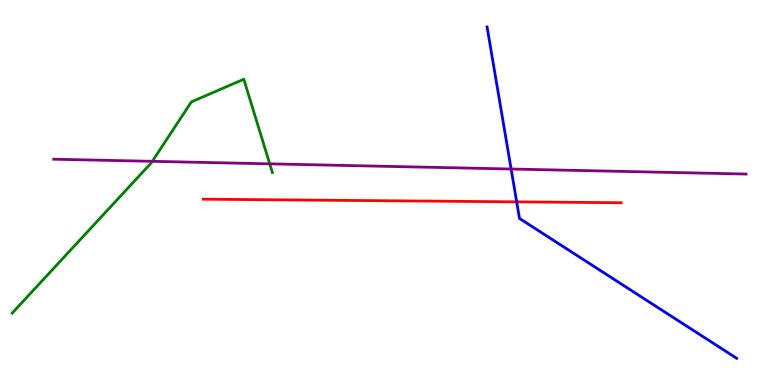[{'lines': ['blue', 'red'], 'intersections': [{'x': 6.67, 'y': 4.76}]}, {'lines': ['green', 'red'], 'intersections': []}, {'lines': ['purple', 'red'], 'intersections': []}, {'lines': ['blue', 'green'], 'intersections': []}, {'lines': ['blue', 'purple'], 'intersections': [{'x': 6.6, 'y': 5.61}]}, {'lines': ['green', 'purple'], 'intersections': [{'x': 1.97, 'y': 5.81}, {'x': 3.48, 'y': 5.74}]}]